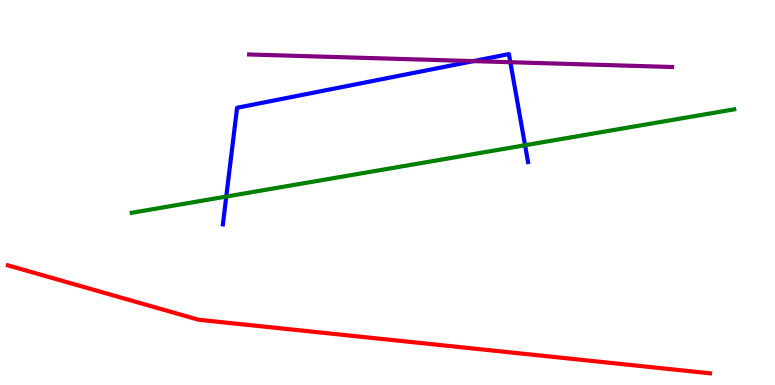[{'lines': ['blue', 'red'], 'intersections': []}, {'lines': ['green', 'red'], 'intersections': []}, {'lines': ['purple', 'red'], 'intersections': []}, {'lines': ['blue', 'green'], 'intersections': [{'x': 2.92, 'y': 4.89}, {'x': 6.77, 'y': 6.23}]}, {'lines': ['blue', 'purple'], 'intersections': [{'x': 6.11, 'y': 8.41}, {'x': 6.59, 'y': 8.38}]}, {'lines': ['green', 'purple'], 'intersections': []}]